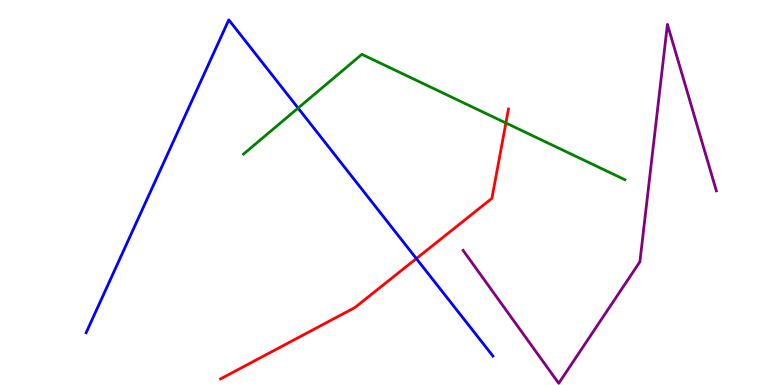[{'lines': ['blue', 'red'], 'intersections': [{'x': 5.37, 'y': 3.28}]}, {'lines': ['green', 'red'], 'intersections': [{'x': 6.53, 'y': 6.81}]}, {'lines': ['purple', 'red'], 'intersections': []}, {'lines': ['blue', 'green'], 'intersections': [{'x': 3.85, 'y': 7.19}]}, {'lines': ['blue', 'purple'], 'intersections': []}, {'lines': ['green', 'purple'], 'intersections': []}]